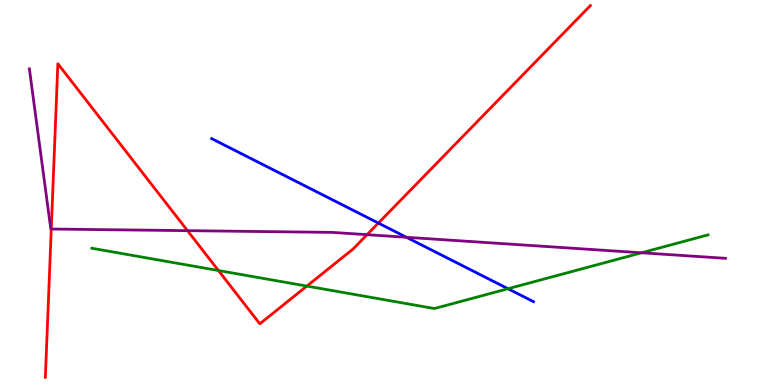[{'lines': ['blue', 'red'], 'intersections': [{'x': 4.88, 'y': 4.21}]}, {'lines': ['green', 'red'], 'intersections': [{'x': 2.82, 'y': 2.97}, {'x': 3.96, 'y': 2.57}]}, {'lines': ['purple', 'red'], 'intersections': [{'x': 0.662, 'y': 4.05}, {'x': 2.42, 'y': 4.01}, {'x': 4.74, 'y': 3.9}]}, {'lines': ['blue', 'green'], 'intersections': [{'x': 6.55, 'y': 2.5}]}, {'lines': ['blue', 'purple'], 'intersections': [{'x': 5.24, 'y': 3.84}]}, {'lines': ['green', 'purple'], 'intersections': [{'x': 8.28, 'y': 3.43}]}]